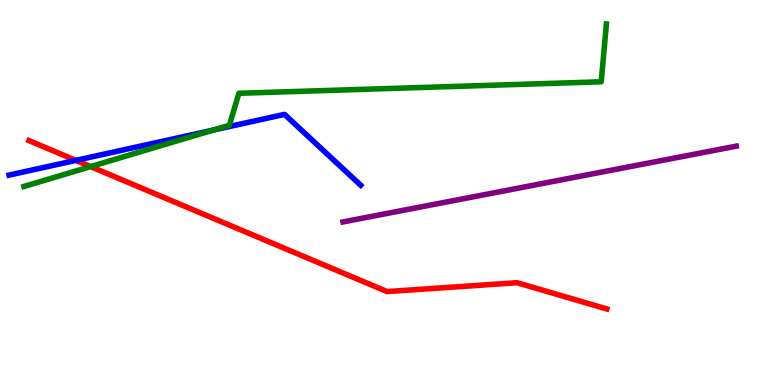[{'lines': ['blue', 'red'], 'intersections': [{'x': 0.979, 'y': 5.83}]}, {'lines': ['green', 'red'], 'intersections': [{'x': 1.17, 'y': 5.67}]}, {'lines': ['purple', 'red'], 'intersections': []}, {'lines': ['blue', 'green'], 'intersections': [{'x': 2.75, 'y': 6.62}]}, {'lines': ['blue', 'purple'], 'intersections': []}, {'lines': ['green', 'purple'], 'intersections': []}]